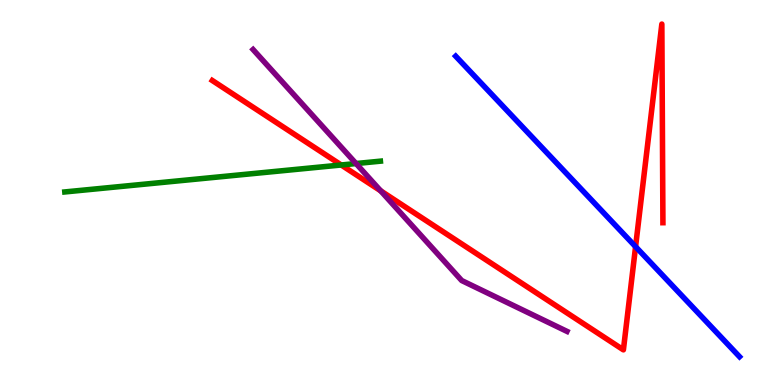[{'lines': ['blue', 'red'], 'intersections': [{'x': 8.2, 'y': 3.59}]}, {'lines': ['green', 'red'], 'intersections': [{'x': 4.4, 'y': 5.71}]}, {'lines': ['purple', 'red'], 'intersections': [{'x': 4.91, 'y': 5.04}]}, {'lines': ['blue', 'green'], 'intersections': []}, {'lines': ['blue', 'purple'], 'intersections': []}, {'lines': ['green', 'purple'], 'intersections': [{'x': 4.59, 'y': 5.75}]}]